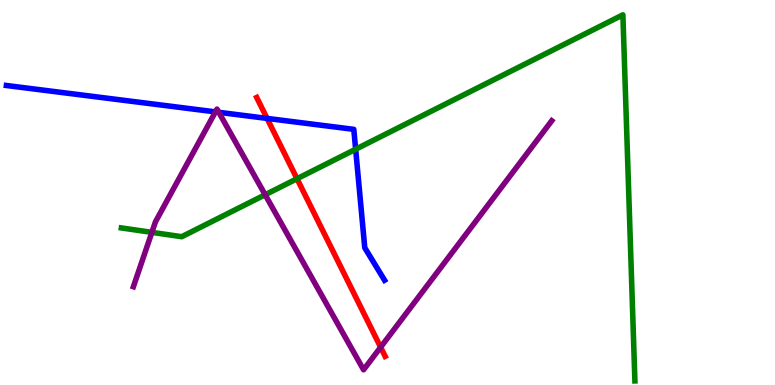[{'lines': ['blue', 'red'], 'intersections': [{'x': 3.45, 'y': 6.92}]}, {'lines': ['green', 'red'], 'intersections': [{'x': 3.83, 'y': 5.36}]}, {'lines': ['purple', 'red'], 'intersections': [{'x': 4.91, 'y': 0.981}]}, {'lines': ['blue', 'green'], 'intersections': [{'x': 4.59, 'y': 6.12}]}, {'lines': ['blue', 'purple'], 'intersections': [{'x': 2.78, 'y': 7.09}, {'x': 2.82, 'y': 7.08}]}, {'lines': ['green', 'purple'], 'intersections': [{'x': 1.96, 'y': 3.96}, {'x': 3.42, 'y': 4.94}]}]